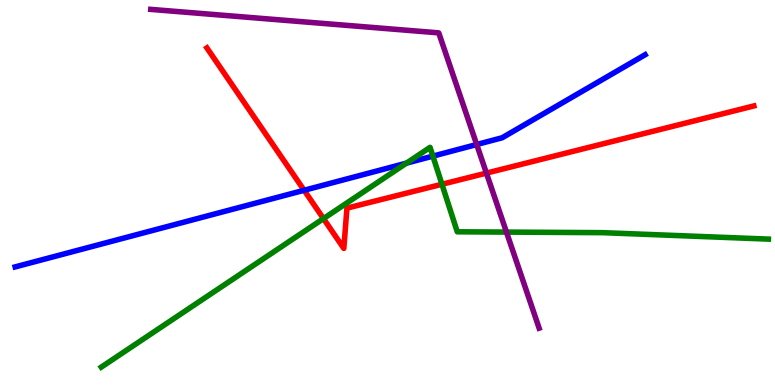[{'lines': ['blue', 'red'], 'intersections': [{'x': 3.92, 'y': 5.06}]}, {'lines': ['green', 'red'], 'intersections': [{'x': 4.17, 'y': 4.32}, {'x': 5.7, 'y': 5.21}]}, {'lines': ['purple', 'red'], 'intersections': [{'x': 6.28, 'y': 5.5}]}, {'lines': ['blue', 'green'], 'intersections': [{'x': 5.24, 'y': 5.76}, {'x': 5.59, 'y': 5.94}]}, {'lines': ['blue', 'purple'], 'intersections': [{'x': 6.15, 'y': 6.25}]}, {'lines': ['green', 'purple'], 'intersections': [{'x': 6.54, 'y': 3.97}]}]